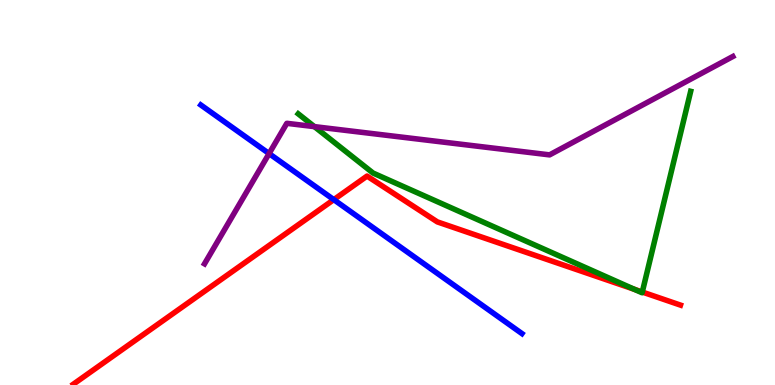[{'lines': ['blue', 'red'], 'intersections': [{'x': 4.31, 'y': 4.81}]}, {'lines': ['green', 'red'], 'intersections': [{'x': 8.19, 'y': 2.49}, {'x': 8.29, 'y': 2.41}]}, {'lines': ['purple', 'red'], 'intersections': []}, {'lines': ['blue', 'green'], 'intersections': []}, {'lines': ['blue', 'purple'], 'intersections': [{'x': 3.47, 'y': 6.01}]}, {'lines': ['green', 'purple'], 'intersections': [{'x': 4.06, 'y': 6.71}]}]